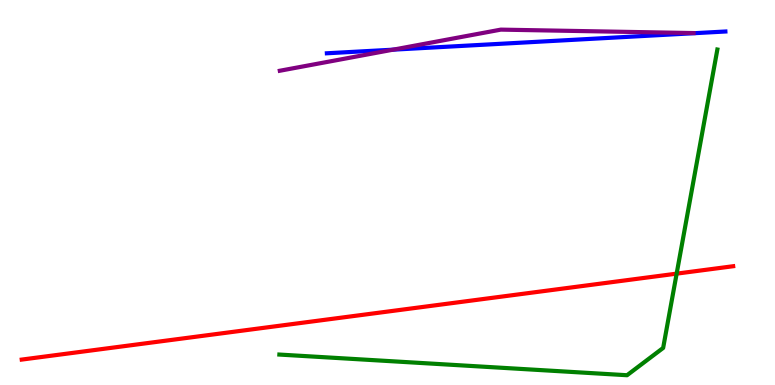[{'lines': ['blue', 'red'], 'intersections': []}, {'lines': ['green', 'red'], 'intersections': [{'x': 8.73, 'y': 2.89}]}, {'lines': ['purple', 'red'], 'intersections': []}, {'lines': ['blue', 'green'], 'intersections': []}, {'lines': ['blue', 'purple'], 'intersections': [{'x': 5.07, 'y': 8.71}]}, {'lines': ['green', 'purple'], 'intersections': []}]